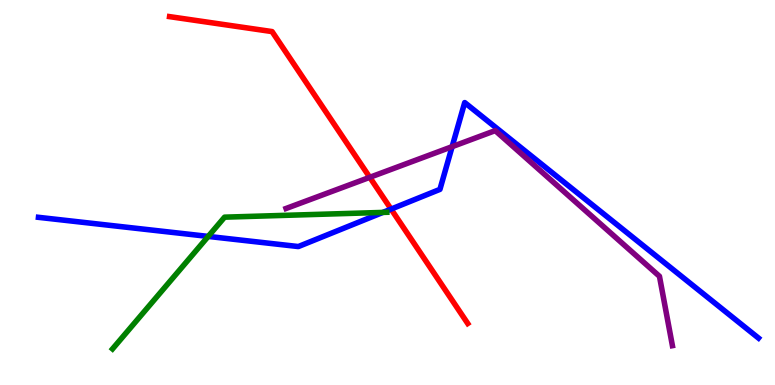[{'lines': ['blue', 'red'], 'intersections': [{'x': 5.05, 'y': 4.57}]}, {'lines': ['green', 'red'], 'intersections': []}, {'lines': ['purple', 'red'], 'intersections': [{'x': 4.77, 'y': 5.39}]}, {'lines': ['blue', 'green'], 'intersections': [{'x': 2.69, 'y': 3.86}, {'x': 4.94, 'y': 4.48}]}, {'lines': ['blue', 'purple'], 'intersections': [{'x': 5.83, 'y': 6.19}]}, {'lines': ['green', 'purple'], 'intersections': []}]